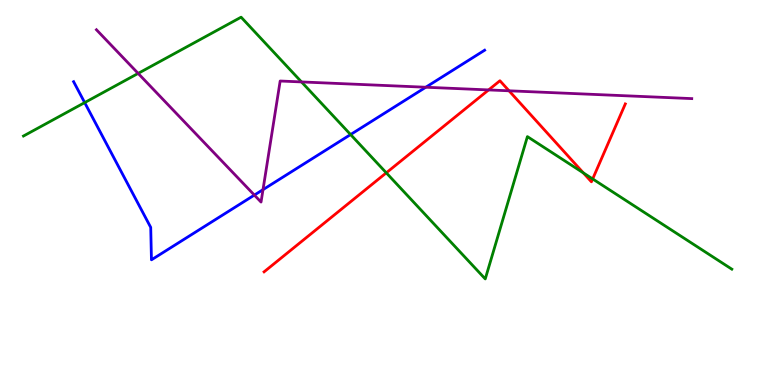[{'lines': ['blue', 'red'], 'intersections': []}, {'lines': ['green', 'red'], 'intersections': [{'x': 4.98, 'y': 5.51}, {'x': 7.53, 'y': 5.51}, {'x': 7.65, 'y': 5.35}]}, {'lines': ['purple', 'red'], 'intersections': [{'x': 6.3, 'y': 7.66}, {'x': 6.57, 'y': 7.64}]}, {'lines': ['blue', 'green'], 'intersections': [{'x': 1.09, 'y': 7.34}, {'x': 4.52, 'y': 6.51}]}, {'lines': ['blue', 'purple'], 'intersections': [{'x': 3.28, 'y': 4.93}, {'x': 3.39, 'y': 5.07}, {'x': 5.49, 'y': 7.73}]}, {'lines': ['green', 'purple'], 'intersections': [{'x': 1.78, 'y': 8.09}, {'x': 3.89, 'y': 7.87}]}]